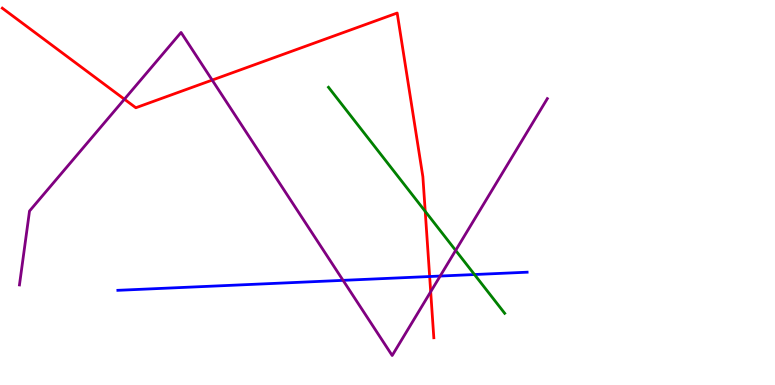[{'lines': ['blue', 'red'], 'intersections': [{'x': 5.54, 'y': 2.82}]}, {'lines': ['green', 'red'], 'intersections': [{'x': 5.49, 'y': 4.51}]}, {'lines': ['purple', 'red'], 'intersections': [{'x': 1.61, 'y': 7.42}, {'x': 2.74, 'y': 7.92}, {'x': 5.56, 'y': 2.42}]}, {'lines': ['blue', 'green'], 'intersections': [{'x': 6.12, 'y': 2.87}]}, {'lines': ['blue', 'purple'], 'intersections': [{'x': 4.43, 'y': 2.72}, {'x': 5.68, 'y': 2.83}]}, {'lines': ['green', 'purple'], 'intersections': [{'x': 5.88, 'y': 3.5}]}]